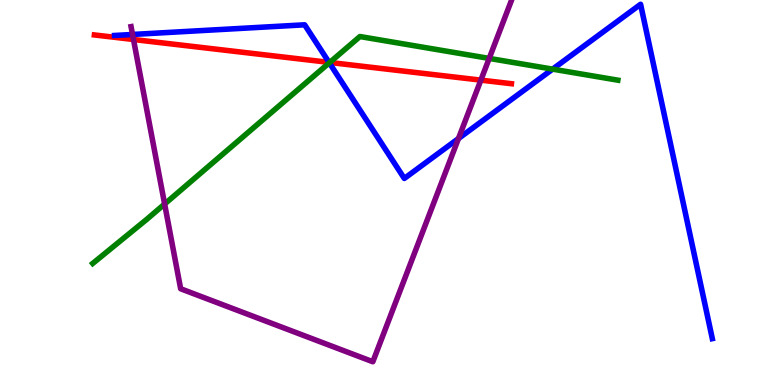[{'lines': ['blue', 'red'], 'intersections': [{'x': 4.25, 'y': 8.38}]}, {'lines': ['green', 'red'], 'intersections': [{'x': 4.25, 'y': 8.38}]}, {'lines': ['purple', 'red'], 'intersections': [{'x': 1.72, 'y': 8.97}, {'x': 6.2, 'y': 7.92}]}, {'lines': ['blue', 'green'], 'intersections': [{'x': 4.25, 'y': 8.37}, {'x': 7.13, 'y': 8.2}]}, {'lines': ['blue', 'purple'], 'intersections': [{'x': 1.71, 'y': 9.1}, {'x': 5.92, 'y': 6.4}]}, {'lines': ['green', 'purple'], 'intersections': [{'x': 2.12, 'y': 4.7}, {'x': 6.31, 'y': 8.48}]}]